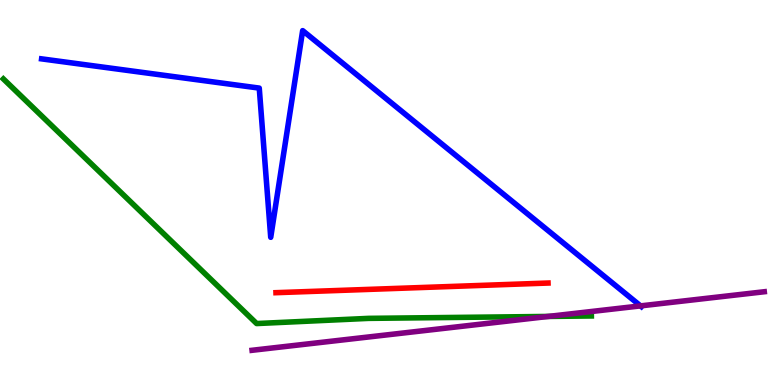[{'lines': ['blue', 'red'], 'intersections': []}, {'lines': ['green', 'red'], 'intersections': []}, {'lines': ['purple', 'red'], 'intersections': []}, {'lines': ['blue', 'green'], 'intersections': []}, {'lines': ['blue', 'purple'], 'intersections': [{'x': 8.27, 'y': 2.05}]}, {'lines': ['green', 'purple'], 'intersections': [{'x': 7.07, 'y': 1.78}]}]